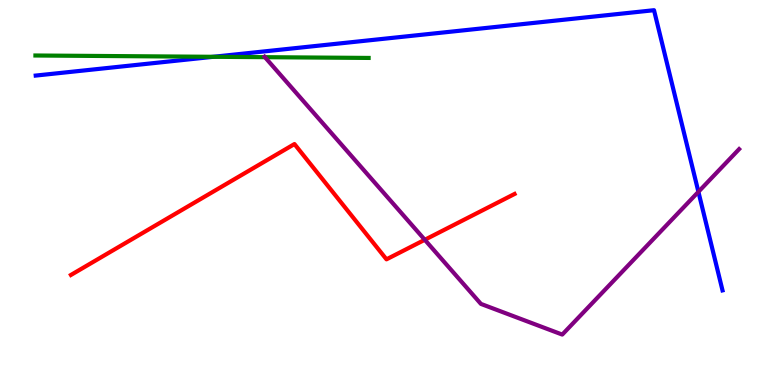[{'lines': ['blue', 'red'], 'intersections': []}, {'lines': ['green', 'red'], 'intersections': []}, {'lines': ['purple', 'red'], 'intersections': [{'x': 5.48, 'y': 3.77}]}, {'lines': ['blue', 'green'], 'intersections': [{'x': 2.75, 'y': 8.52}]}, {'lines': ['blue', 'purple'], 'intersections': [{'x': 9.01, 'y': 5.02}]}, {'lines': ['green', 'purple'], 'intersections': [{'x': 3.42, 'y': 8.51}]}]